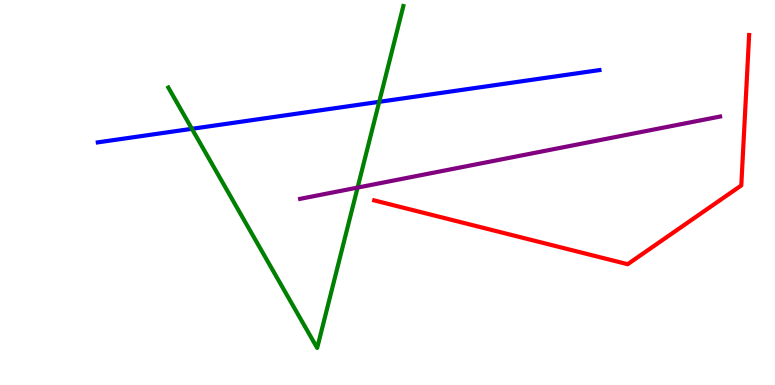[{'lines': ['blue', 'red'], 'intersections': []}, {'lines': ['green', 'red'], 'intersections': []}, {'lines': ['purple', 'red'], 'intersections': []}, {'lines': ['blue', 'green'], 'intersections': [{'x': 2.48, 'y': 6.65}, {'x': 4.89, 'y': 7.36}]}, {'lines': ['blue', 'purple'], 'intersections': []}, {'lines': ['green', 'purple'], 'intersections': [{'x': 4.61, 'y': 5.13}]}]